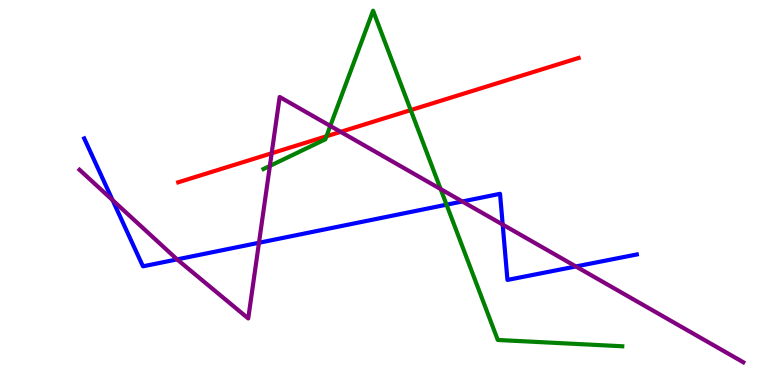[{'lines': ['blue', 'red'], 'intersections': []}, {'lines': ['green', 'red'], 'intersections': [{'x': 4.21, 'y': 6.46}, {'x': 5.3, 'y': 7.14}]}, {'lines': ['purple', 'red'], 'intersections': [{'x': 3.51, 'y': 6.02}, {'x': 4.4, 'y': 6.58}]}, {'lines': ['blue', 'green'], 'intersections': [{'x': 5.76, 'y': 4.68}]}, {'lines': ['blue', 'purple'], 'intersections': [{'x': 1.45, 'y': 4.8}, {'x': 2.29, 'y': 3.26}, {'x': 3.34, 'y': 3.69}, {'x': 5.97, 'y': 4.77}, {'x': 6.49, 'y': 4.17}, {'x': 7.43, 'y': 3.08}]}, {'lines': ['green', 'purple'], 'intersections': [{'x': 3.48, 'y': 5.69}, {'x': 4.26, 'y': 6.73}, {'x': 5.69, 'y': 5.09}]}]